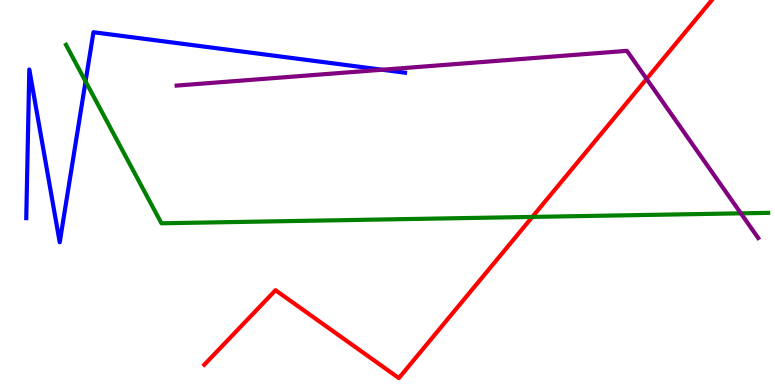[{'lines': ['blue', 'red'], 'intersections': []}, {'lines': ['green', 'red'], 'intersections': [{'x': 6.87, 'y': 4.37}]}, {'lines': ['purple', 'red'], 'intersections': [{'x': 8.34, 'y': 7.95}]}, {'lines': ['blue', 'green'], 'intersections': [{'x': 1.1, 'y': 7.89}]}, {'lines': ['blue', 'purple'], 'intersections': [{'x': 4.93, 'y': 8.19}]}, {'lines': ['green', 'purple'], 'intersections': [{'x': 9.56, 'y': 4.46}]}]